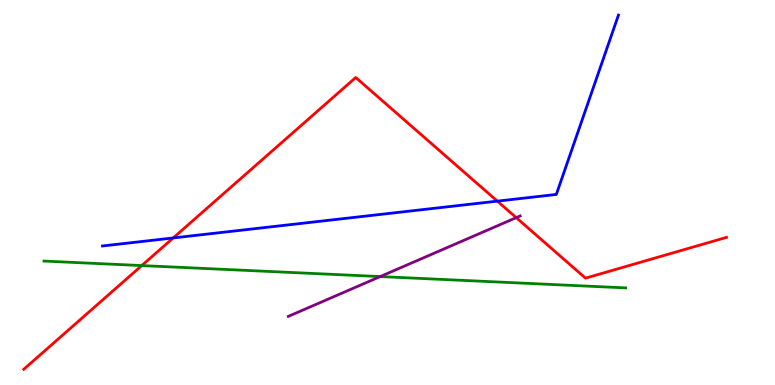[{'lines': ['blue', 'red'], 'intersections': [{'x': 2.23, 'y': 3.82}, {'x': 6.42, 'y': 4.78}]}, {'lines': ['green', 'red'], 'intersections': [{'x': 1.83, 'y': 3.1}]}, {'lines': ['purple', 'red'], 'intersections': [{'x': 6.66, 'y': 4.35}]}, {'lines': ['blue', 'green'], 'intersections': []}, {'lines': ['blue', 'purple'], 'intersections': []}, {'lines': ['green', 'purple'], 'intersections': [{'x': 4.91, 'y': 2.82}]}]